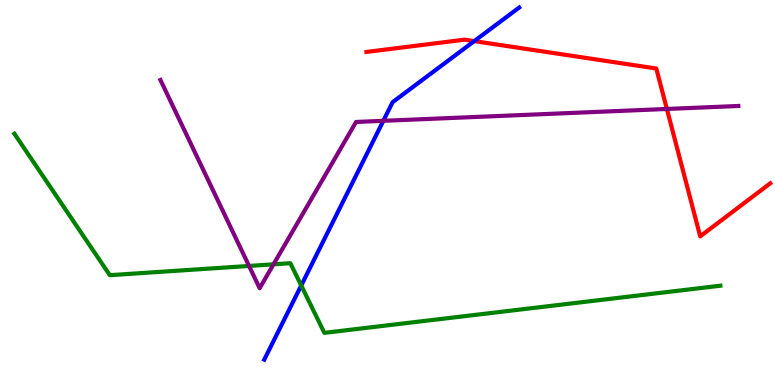[{'lines': ['blue', 'red'], 'intersections': [{'x': 6.12, 'y': 8.93}]}, {'lines': ['green', 'red'], 'intersections': []}, {'lines': ['purple', 'red'], 'intersections': [{'x': 8.6, 'y': 7.17}]}, {'lines': ['blue', 'green'], 'intersections': [{'x': 3.89, 'y': 2.58}]}, {'lines': ['blue', 'purple'], 'intersections': [{'x': 4.95, 'y': 6.86}]}, {'lines': ['green', 'purple'], 'intersections': [{'x': 3.21, 'y': 3.09}, {'x': 3.53, 'y': 3.13}]}]